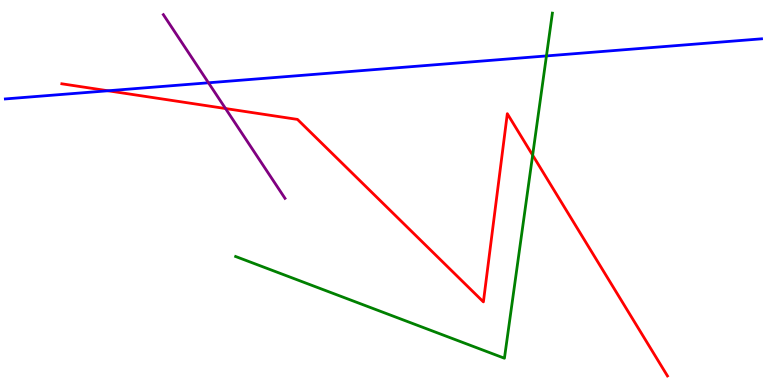[{'lines': ['blue', 'red'], 'intersections': [{'x': 1.39, 'y': 7.64}]}, {'lines': ['green', 'red'], 'intersections': [{'x': 6.87, 'y': 5.97}]}, {'lines': ['purple', 'red'], 'intersections': [{'x': 2.91, 'y': 7.18}]}, {'lines': ['blue', 'green'], 'intersections': [{'x': 7.05, 'y': 8.55}]}, {'lines': ['blue', 'purple'], 'intersections': [{'x': 2.69, 'y': 7.85}]}, {'lines': ['green', 'purple'], 'intersections': []}]